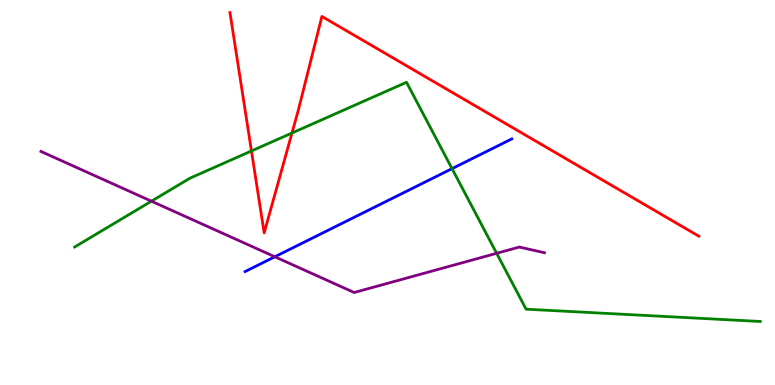[{'lines': ['blue', 'red'], 'intersections': []}, {'lines': ['green', 'red'], 'intersections': [{'x': 3.24, 'y': 6.08}, {'x': 3.77, 'y': 6.55}]}, {'lines': ['purple', 'red'], 'intersections': []}, {'lines': ['blue', 'green'], 'intersections': [{'x': 5.83, 'y': 5.62}]}, {'lines': ['blue', 'purple'], 'intersections': [{'x': 3.55, 'y': 3.33}]}, {'lines': ['green', 'purple'], 'intersections': [{'x': 1.95, 'y': 4.77}, {'x': 6.41, 'y': 3.42}]}]